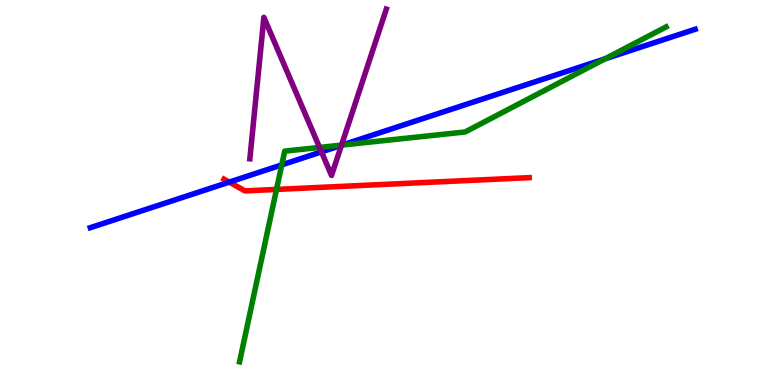[{'lines': ['blue', 'red'], 'intersections': [{'x': 2.96, 'y': 5.27}]}, {'lines': ['green', 'red'], 'intersections': [{'x': 3.57, 'y': 5.08}]}, {'lines': ['purple', 'red'], 'intersections': []}, {'lines': ['blue', 'green'], 'intersections': [{'x': 3.64, 'y': 5.72}, {'x': 4.42, 'y': 6.23}, {'x': 7.81, 'y': 8.47}]}, {'lines': ['blue', 'purple'], 'intersections': [{'x': 4.15, 'y': 6.06}, {'x': 4.41, 'y': 6.23}]}, {'lines': ['green', 'purple'], 'intersections': [{'x': 4.12, 'y': 6.17}, {'x': 4.41, 'y': 6.23}]}]